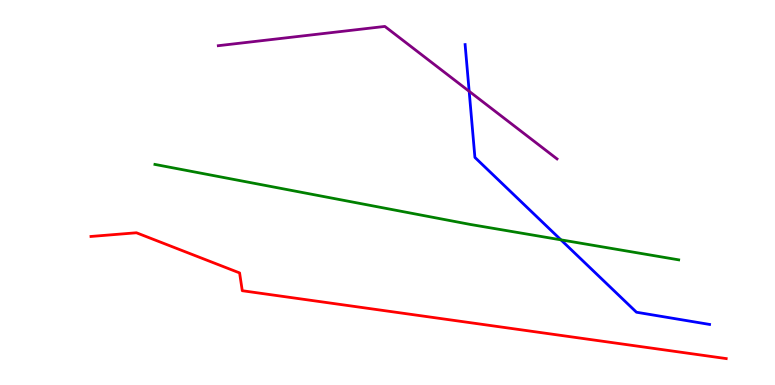[{'lines': ['blue', 'red'], 'intersections': []}, {'lines': ['green', 'red'], 'intersections': []}, {'lines': ['purple', 'red'], 'intersections': []}, {'lines': ['blue', 'green'], 'intersections': [{'x': 7.24, 'y': 3.77}]}, {'lines': ['blue', 'purple'], 'intersections': [{'x': 6.05, 'y': 7.63}]}, {'lines': ['green', 'purple'], 'intersections': []}]